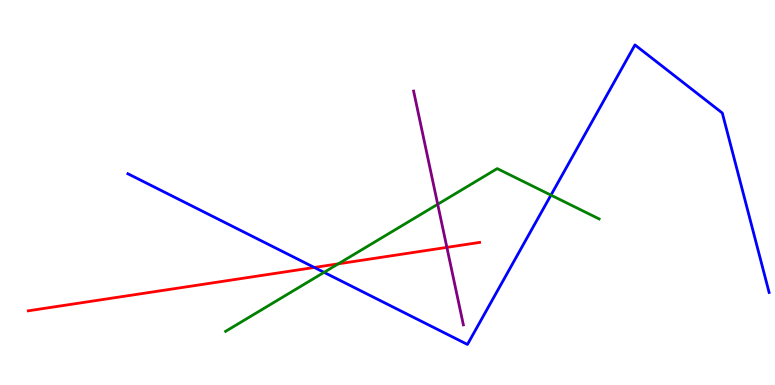[{'lines': ['blue', 'red'], 'intersections': [{'x': 4.06, 'y': 3.05}]}, {'lines': ['green', 'red'], 'intersections': [{'x': 4.36, 'y': 3.15}]}, {'lines': ['purple', 'red'], 'intersections': [{'x': 5.77, 'y': 3.57}]}, {'lines': ['blue', 'green'], 'intersections': [{'x': 4.18, 'y': 2.93}, {'x': 7.11, 'y': 4.93}]}, {'lines': ['blue', 'purple'], 'intersections': []}, {'lines': ['green', 'purple'], 'intersections': [{'x': 5.65, 'y': 4.69}]}]